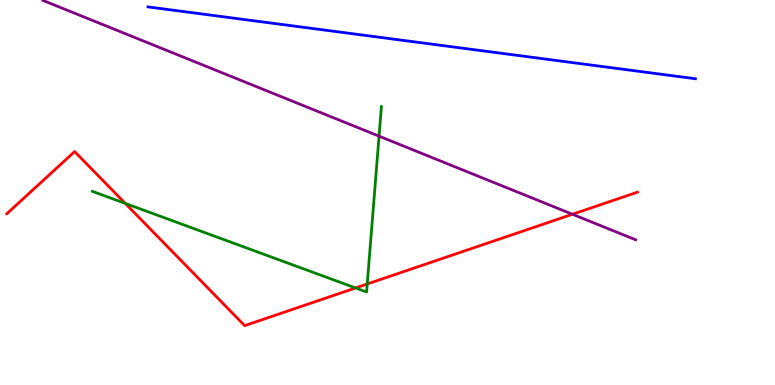[{'lines': ['blue', 'red'], 'intersections': []}, {'lines': ['green', 'red'], 'intersections': [{'x': 1.62, 'y': 4.72}, {'x': 4.59, 'y': 2.52}, {'x': 4.74, 'y': 2.62}]}, {'lines': ['purple', 'red'], 'intersections': [{'x': 7.39, 'y': 4.43}]}, {'lines': ['blue', 'green'], 'intersections': []}, {'lines': ['blue', 'purple'], 'intersections': []}, {'lines': ['green', 'purple'], 'intersections': [{'x': 4.89, 'y': 6.46}]}]